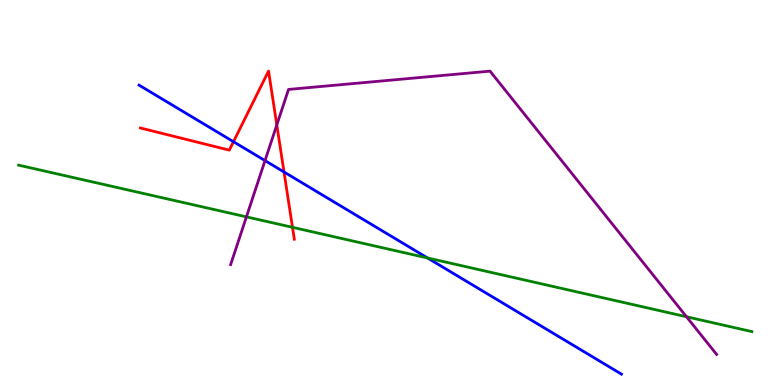[{'lines': ['blue', 'red'], 'intersections': [{'x': 3.01, 'y': 6.32}, {'x': 3.66, 'y': 5.53}]}, {'lines': ['green', 'red'], 'intersections': [{'x': 3.77, 'y': 4.1}]}, {'lines': ['purple', 'red'], 'intersections': [{'x': 3.57, 'y': 6.76}]}, {'lines': ['blue', 'green'], 'intersections': [{'x': 5.52, 'y': 3.3}]}, {'lines': ['blue', 'purple'], 'intersections': [{'x': 3.42, 'y': 5.83}]}, {'lines': ['green', 'purple'], 'intersections': [{'x': 3.18, 'y': 4.37}, {'x': 8.86, 'y': 1.77}]}]